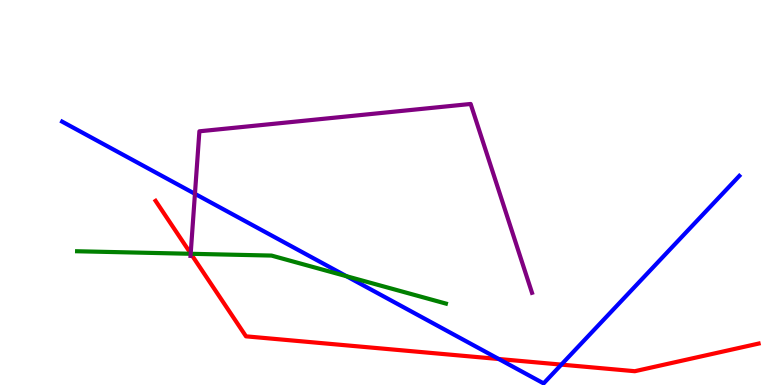[{'lines': ['blue', 'red'], 'intersections': [{'x': 6.44, 'y': 0.675}, {'x': 7.24, 'y': 0.529}]}, {'lines': ['green', 'red'], 'intersections': [{'x': 2.46, 'y': 3.41}]}, {'lines': ['purple', 'red'], 'intersections': [{'x': 2.46, 'y': 3.42}]}, {'lines': ['blue', 'green'], 'intersections': [{'x': 4.47, 'y': 2.83}]}, {'lines': ['blue', 'purple'], 'intersections': [{'x': 2.52, 'y': 4.97}]}, {'lines': ['green', 'purple'], 'intersections': [{'x': 2.46, 'y': 3.41}]}]